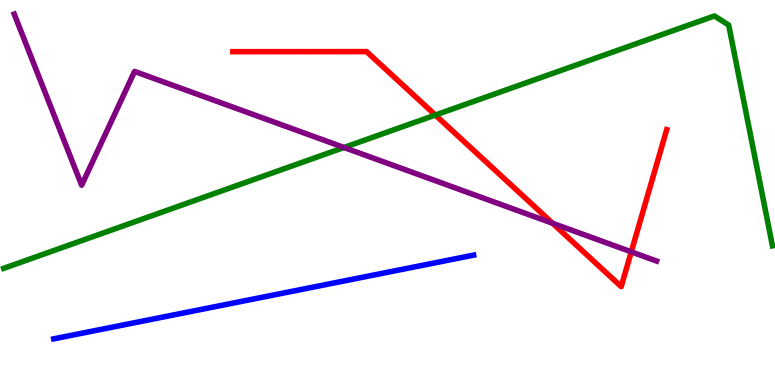[{'lines': ['blue', 'red'], 'intersections': []}, {'lines': ['green', 'red'], 'intersections': [{'x': 5.62, 'y': 7.01}]}, {'lines': ['purple', 'red'], 'intersections': [{'x': 7.13, 'y': 4.2}, {'x': 8.15, 'y': 3.46}]}, {'lines': ['blue', 'green'], 'intersections': []}, {'lines': ['blue', 'purple'], 'intersections': []}, {'lines': ['green', 'purple'], 'intersections': [{'x': 4.44, 'y': 6.17}]}]